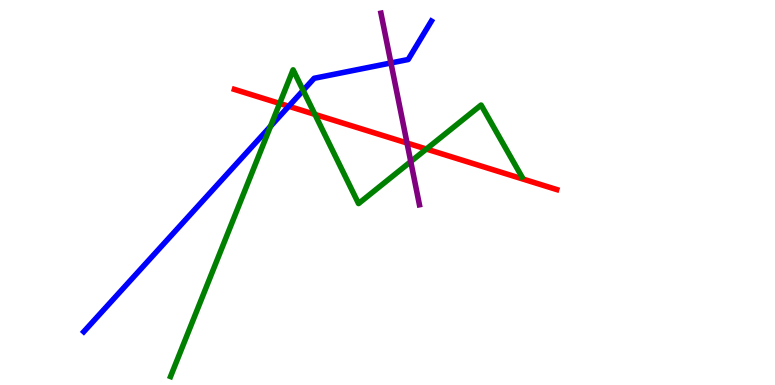[{'lines': ['blue', 'red'], 'intersections': [{'x': 3.73, 'y': 7.24}]}, {'lines': ['green', 'red'], 'intersections': [{'x': 3.61, 'y': 7.31}, {'x': 4.06, 'y': 7.03}, {'x': 5.5, 'y': 6.13}]}, {'lines': ['purple', 'red'], 'intersections': [{'x': 5.25, 'y': 6.29}]}, {'lines': ['blue', 'green'], 'intersections': [{'x': 3.49, 'y': 6.72}, {'x': 3.91, 'y': 7.65}]}, {'lines': ['blue', 'purple'], 'intersections': [{'x': 5.04, 'y': 8.36}]}, {'lines': ['green', 'purple'], 'intersections': [{'x': 5.3, 'y': 5.8}]}]